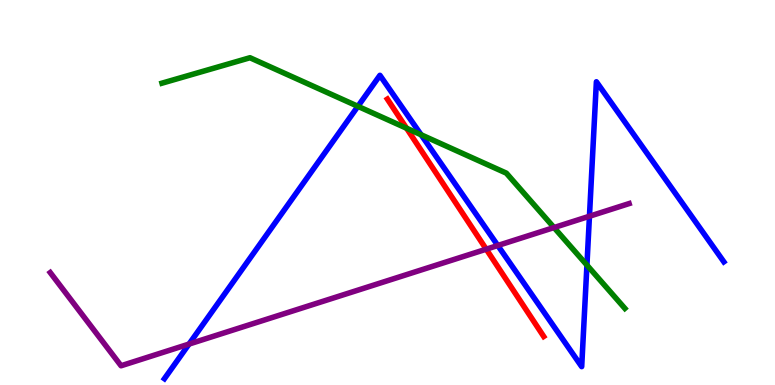[{'lines': ['blue', 'red'], 'intersections': []}, {'lines': ['green', 'red'], 'intersections': [{'x': 5.25, 'y': 6.67}]}, {'lines': ['purple', 'red'], 'intersections': [{'x': 6.27, 'y': 3.53}]}, {'lines': ['blue', 'green'], 'intersections': [{'x': 4.62, 'y': 7.24}, {'x': 5.43, 'y': 6.5}, {'x': 7.57, 'y': 3.11}]}, {'lines': ['blue', 'purple'], 'intersections': [{'x': 2.44, 'y': 1.06}, {'x': 6.42, 'y': 3.62}, {'x': 7.61, 'y': 4.38}]}, {'lines': ['green', 'purple'], 'intersections': [{'x': 7.15, 'y': 4.09}]}]